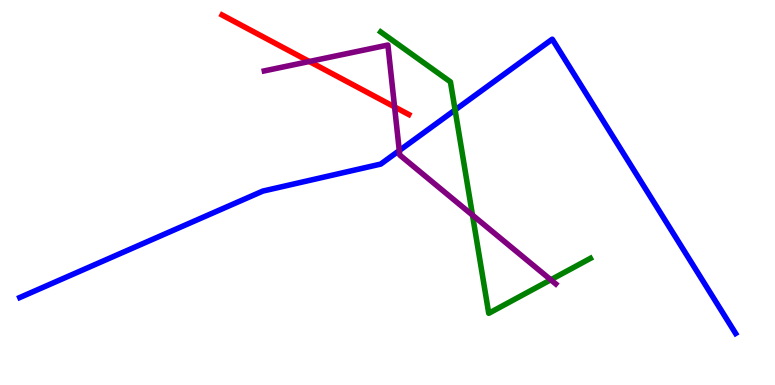[{'lines': ['blue', 'red'], 'intersections': []}, {'lines': ['green', 'red'], 'intersections': []}, {'lines': ['purple', 'red'], 'intersections': [{'x': 3.99, 'y': 8.4}, {'x': 5.09, 'y': 7.22}]}, {'lines': ['blue', 'green'], 'intersections': [{'x': 5.87, 'y': 7.14}]}, {'lines': ['blue', 'purple'], 'intersections': [{'x': 5.15, 'y': 6.09}]}, {'lines': ['green', 'purple'], 'intersections': [{'x': 6.1, 'y': 4.41}, {'x': 7.11, 'y': 2.73}]}]